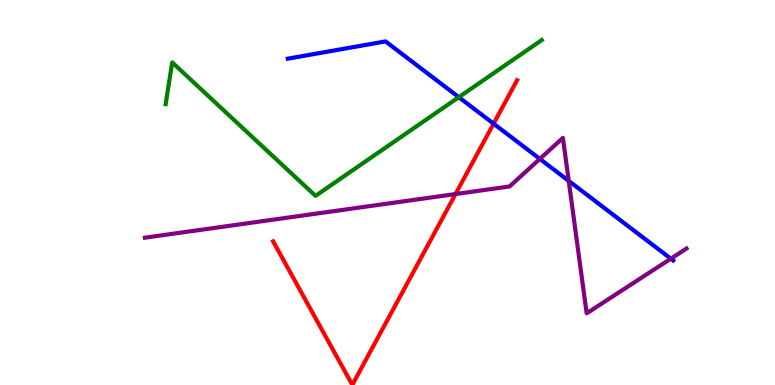[{'lines': ['blue', 'red'], 'intersections': [{'x': 6.37, 'y': 6.79}]}, {'lines': ['green', 'red'], 'intersections': []}, {'lines': ['purple', 'red'], 'intersections': [{'x': 5.88, 'y': 4.96}]}, {'lines': ['blue', 'green'], 'intersections': [{'x': 5.92, 'y': 7.48}]}, {'lines': ['blue', 'purple'], 'intersections': [{'x': 6.97, 'y': 5.87}, {'x': 7.34, 'y': 5.3}, {'x': 8.66, 'y': 3.28}]}, {'lines': ['green', 'purple'], 'intersections': []}]